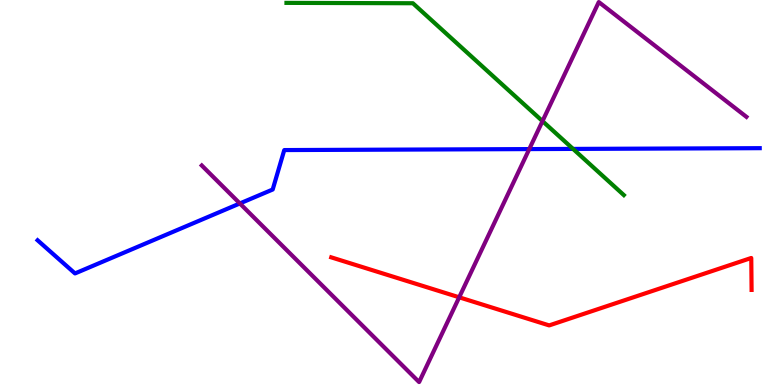[{'lines': ['blue', 'red'], 'intersections': []}, {'lines': ['green', 'red'], 'intersections': []}, {'lines': ['purple', 'red'], 'intersections': [{'x': 5.93, 'y': 2.28}]}, {'lines': ['blue', 'green'], 'intersections': [{'x': 7.39, 'y': 6.13}]}, {'lines': ['blue', 'purple'], 'intersections': [{'x': 3.1, 'y': 4.72}, {'x': 6.83, 'y': 6.13}]}, {'lines': ['green', 'purple'], 'intersections': [{'x': 7.0, 'y': 6.85}]}]